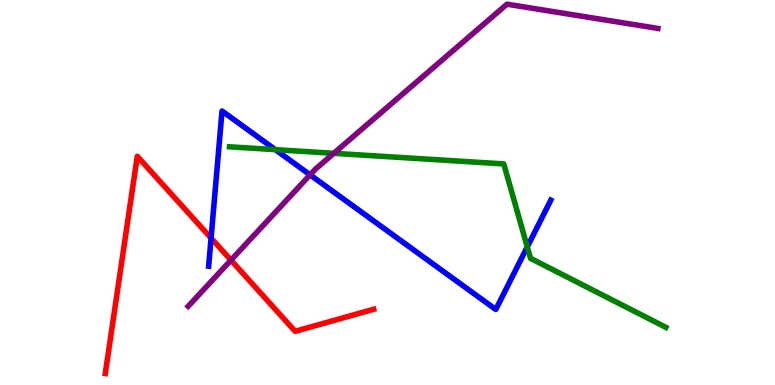[{'lines': ['blue', 'red'], 'intersections': [{'x': 2.72, 'y': 3.82}]}, {'lines': ['green', 'red'], 'intersections': []}, {'lines': ['purple', 'red'], 'intersections': [{'x': 2.98, 'y': 3.24}]}, {'lines': ['blue', 'green'], 'intersections': [{'x': 3.55, 'y': 6.11}, {'x': 6.8, 'y': 3.59}]}, {'lines': ['blue', 'purple'], 'intersections': [{'x': 4.0, 'y': 5.46}]}, {'lines': ['green', 'purple'], 'intersections': [{'x': 4.31, 'y': 6.02}]}]